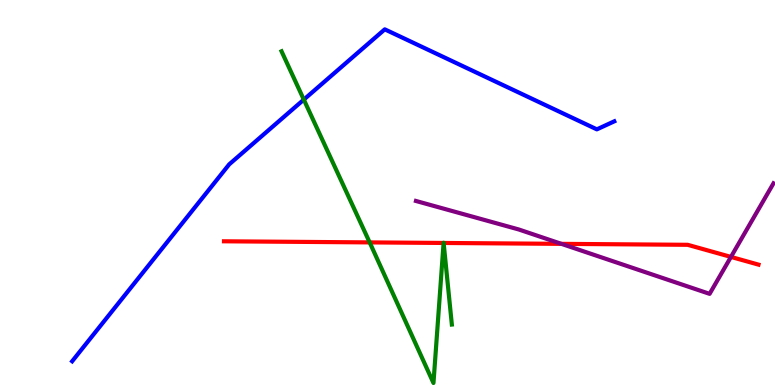[{'lines': ['blue', 'red'], 'intersections': []}, {'lines': ['green', 'red'], 'intersections': [{'x': 4.77, 'y': 3.7}, {'x': 5.72, 'y': 3.69}, {'x': 5.72, 'y': 3.69}]}, {'lines': ['purple', 'red'], 'intersections': [{'x': 7.24, 'y': 3.67}, {'x': 9.43, 'y': 3.33}]}, {'lines': ['blue', 'green'], 'intersections': [{'x': 3.92, 'y': 7.41}]}, {'lines': ['blue', 'purple'], 'intersections': []}, {'lines': ['green', 'purple'], 'intersections': []}]